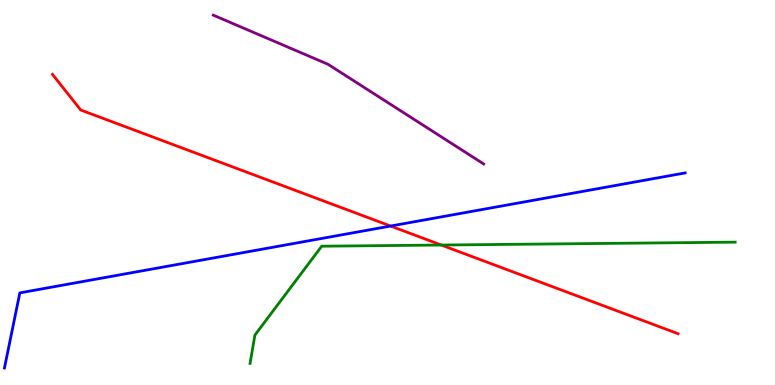[{'lines': ['blue', 'red'], 'intersections': [{'x': 5.04, 'y': 4.13}]}, {'lines': ['green', 'red'], 'intersections': [{'x': 5.69, 'y': 3.64}]}, {'lines': ['purple', 'red'], 'intersections': []}, {'lines': ['blue', 'green'], 'intersections': []}, {'lines': ['blue', 'purple'], 'intersections': []}, {'lines': ['green', 'purple'], 'intersections': []}]